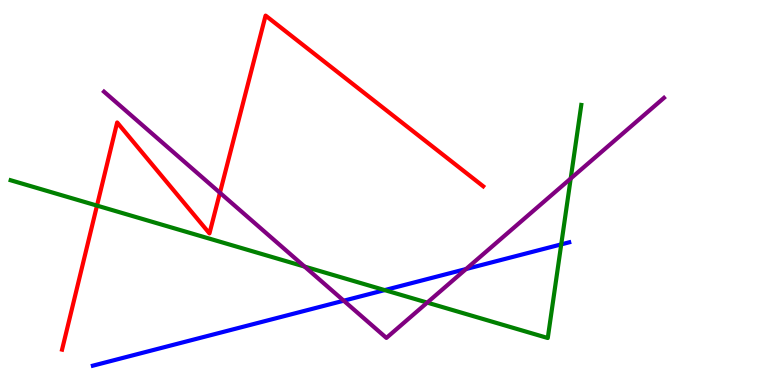[{'lines': ['blue', 'red'], 'intersections': []}, {'lines': ['green', 'red'], 'intersections': [{'x': 1.25, 'y': 4.66}]}, {'lines': ['purple', 'red'], 'intersections': [{'x': 2.84, 'y': 4.99}]}, {'lines': ['blue', 'green'], 'intersections': [{'x': 4.96, 'y': 2.46}, {'x': 7.24, 'y': 3.65}]}, {'lines': ['blue', 'purple'], 'intersections': [{'x': 4.44, 'y': 2.19}, {'x': 6.01, 'y': 3.01}]}, {'lines': ['green', 'purple'], 'intersections': [{'x': 3.93, 'y': 3.08}, {'x': 5.51, 'y': 2.14}, {'x': 7.36, 'y': 5.36}]}]